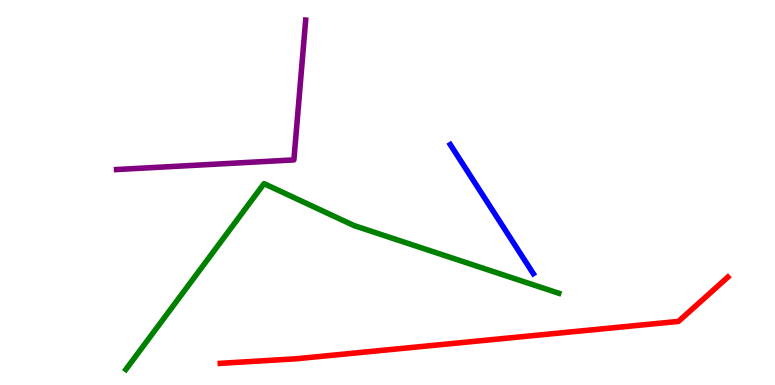[{'lines': ['blue', 'red'], 'intersections': []}, {'lines': ['green', 'red'], 'intersections': []}, {'lines': ['purple', 'red'], 'intersections': []}, {'lines': ['blue', 'green'], 'intersections': []}, {'lines': ['blue', 'purple'], 'intersections': []}, {'lines': ['green', 'purple'], 'intersections': []}]